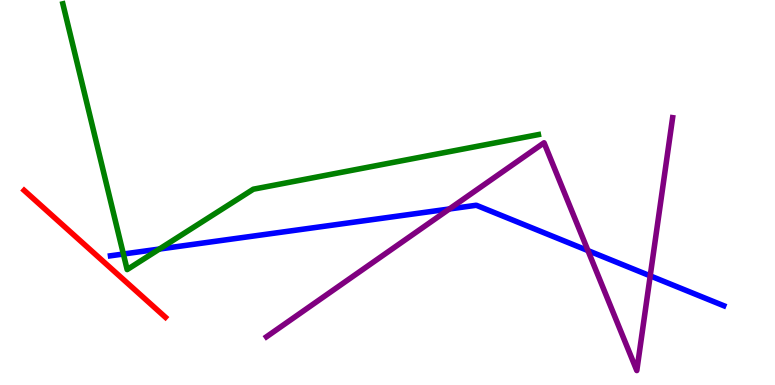[{'lines': ['blue', 'red'], 'intersections': []}, {'lines': ['green', 'red'], 'intersections': []}, {'lines': ['purple', 'red'], 'intersections': []}, {'lines': ['blue', 'green'], 'intersections': [{'x': 1.59, 'y': 3.4}, {'x': 2.06, 'y': 3.53}]}, {'lines': ['blue', 'purple'], 'intersections': [{'x': 5.8, 'y': 4.57}, {'x': 7.59, 'y': 3.49}, {'x': 8.39, 'y': 2.83}]}, {'lines': ['green', 'purple'], 'intersections': []}]